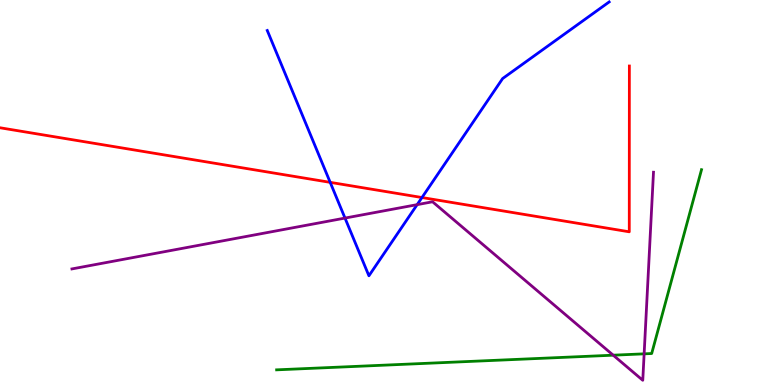[{'lines': ['blue', 'red'], 'intersections': [{'x': 4.26, 'y': 5.26}, {'x': 5.44, 'y': 4.87}]}, {'lines': ['green', 'red'], 'intersections': []}, {'lines': ['purple', 'red'], 'intersections': []}, {'lines': ['blue', 'green'], 'intersections': []}, {'lines': ['blue', 'purple'], 'intersections': [{'x': 4.45, 'y': 4.34}, {'x': 5.38, 'y': 4.68}]}, {'lines': ['green', 'purple'], 'intersections': [{'x': 7.91, 'y': 0.774}, {'x': 8.31, 'y': 0.809}]}]